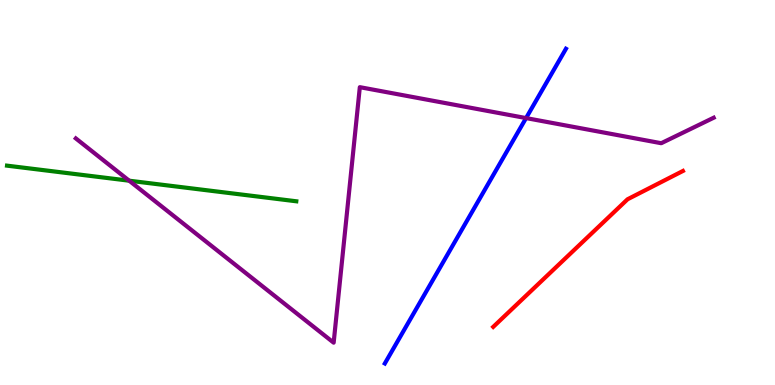[{'lines': ['blue', 'red'], 'intersections': []}, {'lines': ['green', 'red'], 'intersections': []}, {'lines': ['purple', 'red'], 'intersections': []}, {'lines': ['blue', 'green'], 'intersections': []}, {'lines': ['blue', 'purple'], 'intersections': [{'x': 6.79, 'y': 6.93}]}, {'lines': ['green', 'purple'], 'intersections': [{'x': 1.67, 'y': 5.31}]}]